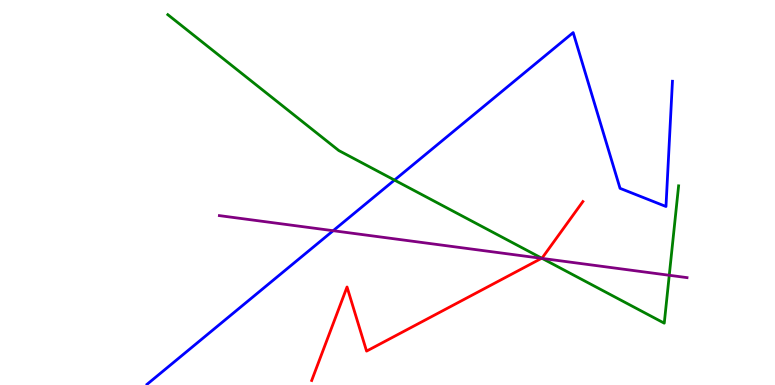[{'lines': ['blue', 'red'], 'intersections': []}, {'lines': ['green', 'red'], 'intersections': [{'x': 6.99, 'y': 3.29}]}, {'lines': ['purple', 'red'], 'intersections': [{'x': 6.99, 'y': 3.29}]}, {'lines': ['blue', 'green'], 'intersections': [{'x': 5.09, 'y': 5.32}]}, {'lines': ['blue', 'purple'], 'intersections': [{'x': 4.3, 'y': 4.01}]}, {'lines': ['green', 'purple'], 'intersections': [{'x': 7.0, 'y': 3.29}, {'x': 8.64, 'y': 2.85}]}]